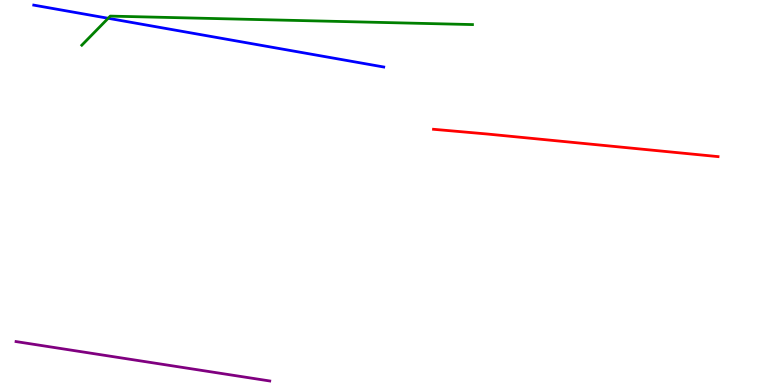[{'lines': ['blue', 'red'], 'intersections': []}, {'lines': ['green', 'red'], 'intersections': []}, {'lines': ['purple', 'red'], 'intersections': []}, {'lines': ['blue', 'green'], 'intersections': [{'x': 1.4, 'y': 9.53}]}, {'lines': ['blue', 'purple'], 'intersections': []}, {'lines': ['green', 'purple'], 'intersections': []}]